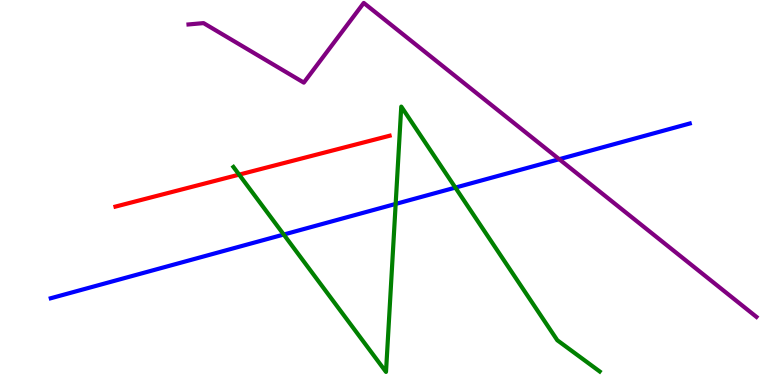[{'lines': ['blue', 'red'], 'intersections': []}, {'lines': ['green', 'red'], 'intersections': [{'x': 3.09, 'y': 5.46}]}, {'lines': ['purple', 'red'], 'intersections': []}, {'lines': ['blue', 'green'], 'intersections': [{'x': 3.66, 'y': 3.91}, {'x': 5.11, 'y': 4.7}, {'x': 5.88, 'y': 5.13}]}, {'lines': ['blue', 'purple'], 'intersections': [{'x': 7.22, 'y': 5.86}]}, {'lines': ['green', 'purple'], 'intersections': []}]